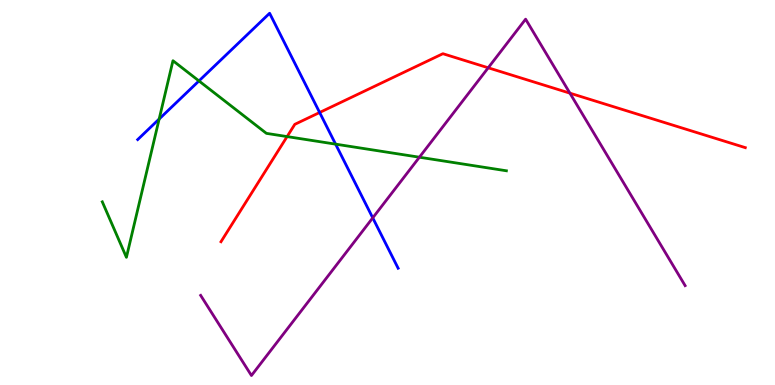[{'lines': ['blue', 'red'], 'intersections': [{'x': 4.12, 'y': 7.08}]}, {'lines': ['green', 'red'], 'intersections': [{'x': 3.7, 'y': 6.45}]}, {'lines': ['purple', 'red'], 'intersections': [{'x': 6.3, 'y': 8.24}, {'x': 7.35, 'y': 7.58}]}, {'lines': ['blue', 'green'], 'intersections': [{'x': 2.05, 'y': 6.91}, {'x': 2.57, 'y': 7.9}, {'x': 4.33, 'y': 6.26}]}, {'lines': ['blue', 'purple'], 'intersections': [{'x': 4.81, 'y': 4.34}]}, {'lines': ['green', 'purple'], 'intersections': [{'x': 5.41, 'y': 5.92}]}]